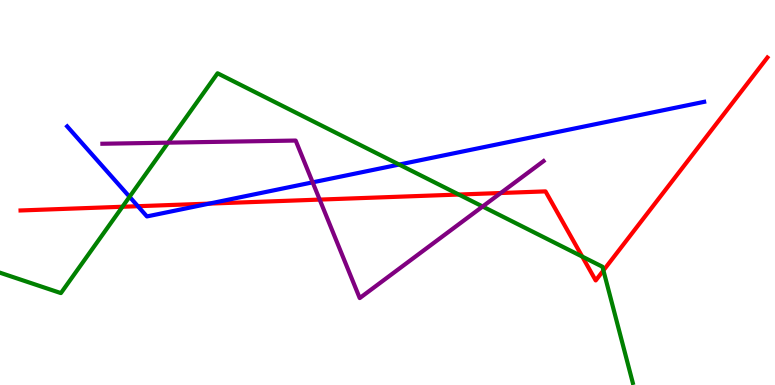[{'lines': ['blue', 'red'], 'intersections': [{'x': 1.78, 'y': 4.64}, {'x': 2.7, 'y': 4.71}]}, {'lines': ['green', 'red'], 'intersections': [{'x': 1.58, 'y': 4.63}, {'x': 5.92, 'y': 4.95}, {'x': 7.51, 'y': 3.34}, {'x': 7.79, 'y': 2.98}]}, {'lines': ['purple', 'red'], 'intersections': [{'x': 4.12, 'y': 4.82}, {'x': 6.46, 'y': 4.99}]}, {'lines': ['blue', 'green'], 'intersections': [{'x': 1.67, 'y': 4.89}, {'x': 5.15, 'y': 5.73}]}, {'lines': ['blue', 'purple'], 'intersections': [{'x': 4.03, 'y': 5.26}]}, {'lines': ['green', 'purple'], 'intersections': [{'x': 2.17, 'y': 6.29}, {'x': 6.23, 'y': 4.64}]}]